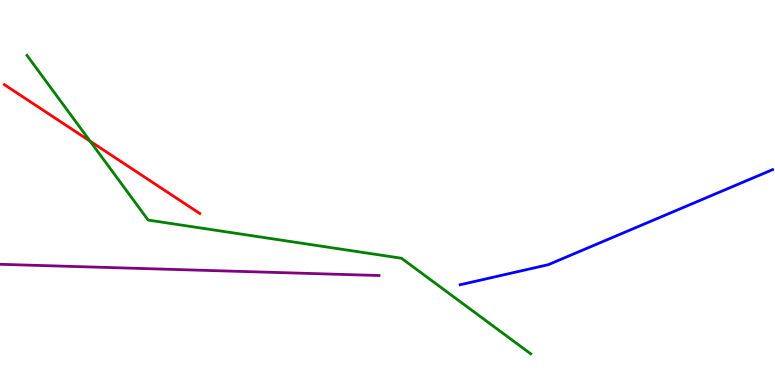[{'lines': ['blue', 'red'], 'intersections': []}, {'lines': ['green', 'red'], 'intersections': [{'x': 1.16, 'y': 6.33}]}, {'lines': ['purple', 'red'], 'intersections': []}, {'lines': ['blue', 'green'], 'intersections': []}, {'lines': ['blue', 'purple'], 'intersections': []}, {'lines': ['green', 'purple'], 'intersections': []}]